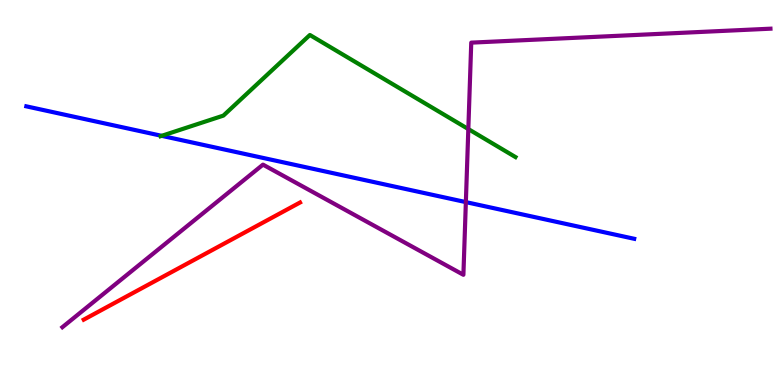[{'lines': ['blue', 'red'], 'intersections': []}, {'lines': ['green', 'red'], 'intersections': []}, {'lines': ['purple', 'red'], 'intersections': []}, {'lines': ['blue', 'green'], 'intersections': [{'x': 2.09, 'y': 6.47}]}, {'lines': ['blue', 'purple'], 'intersections': [{'x': 6.01, 'y': 4.75}]}, {'lines': ['green', 'purple'], 'intersections': [{'x': 6.04, 'y': 6.65}]}]